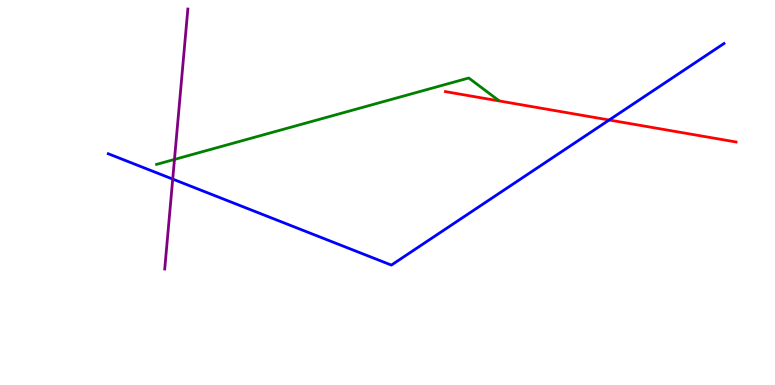[{'lines': ['blue', 'red'], 'intersections': [{'x': 7.86, 'y': 6.88}]}, {'lines': ['green', 'red'], 'intersections': []}, {'lines': ['purple', 'red'], 'intersections': []}, {'lines': ['blue', 'green'], 'intersections': []}, {'lines': ['blue', 'purple'], 'intersections': [{'x': 2.23, 'y': 5.35}]}, {'lines': ['green', 'purple'], 'intersections': [{'x': 2.25, 'y': 5.86}]}]